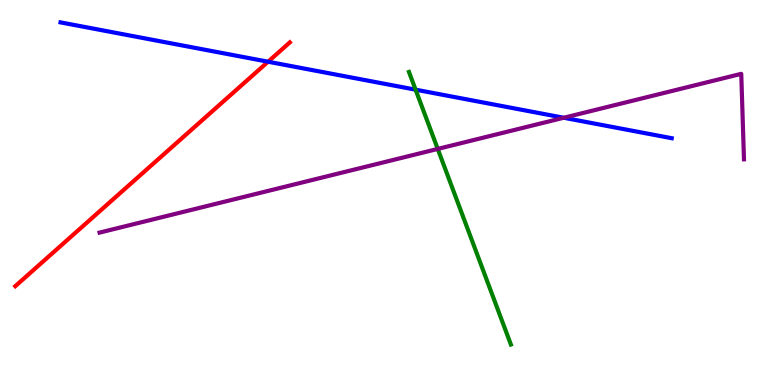[{'lines': ['blue', 'red'], 'intersections': [{'x': 3.46, 'y': 8.4}]}, {'lines': ['green', 'red'], 'intersections': []}, {'lines': ['purple', 'red'], 'intersections': []}, {'lines': ['blue', 'green'], 'intersections': [{'x': 5.36, 'y': 7.67}]}, {'lines': ['blue', 'purple'], 'intersections': [{'x': 7.27, 'y': 6.94}]}, {'lines': ['green', 'purple'], 'intersections': [{'x': 5.65, 'y': 6.13}]}]